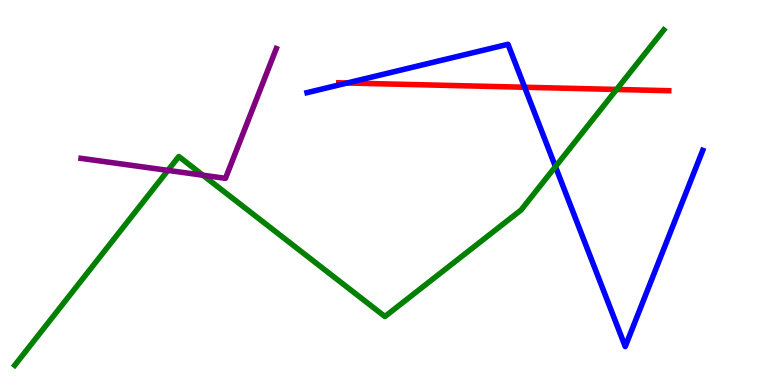[{'lines': ['blue', 'red'], 'intersections': [{'x': 4.48, 'y': 7.84}, {'x': 6.77, 'y': 7.73}]}, {'lines': ['green', 'red'], 'intersections': [{'x': 7.96, 'y': 7.68}]}, {'lines': ['purple', 'red'], 'intersections': []}, {'lines': ['blue', 'green'], 'intersections': [{'x': 7.17, 'y': 5.67}]}, {'lines': ['blue', 'purple'], 'intersections': []}, {'lines': ['green', 'purple'], 'intersections': [{'x': 2.17, 'y': 5.57}, {'x': 2.62, 'y': 5.45}]}]